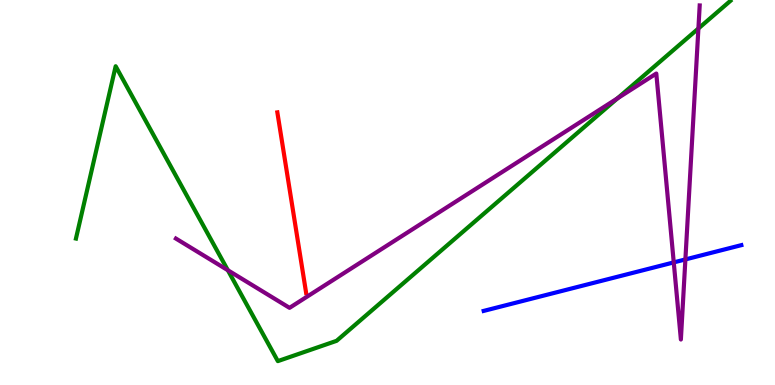[{'lines': ['blue', 'red'], 'intersections': []}, {'lines': ['green', 'red'], 'intersections': []}, {'lines': ['purple', 'red'], 'intersections': []}, {'lines': ['blue', 'green'], 'intersections': []}, {'lines': ['blue', 'purple'], 'intersections': [{'x': 8.69, 'y': 3.18}, {'x': 8.84, 'y': 3.26}]}, {'lines': ['green', 'purple'], 'intersections': [{'x': 2.94, 'y': 2.98}, {'x': 7.97, 'y': 7.45}, {'x': 9.01, 'y': 9.26}]}]